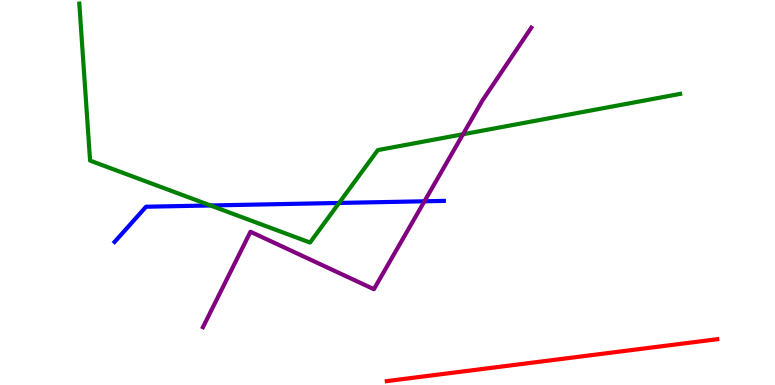[{'lines': ['blue', 'red'], 'intersections': []}, {'lines': ['green', 'red'], 'intersections': []}, {'lines': ['purple', 'red'], 'intersections': []}, {'lines': ['blue', 'green'], 'intersections': [{'x': 2.72, 'y': 4.66}, {'x': 4.38, 'y': 4.73}]}, {'lines': ['blue', 'purple'], 'intersections': [{'x': 5.48, 'y': 4.77}]}, {'lines': ['green', 'purple'], 'intersections': [{'x': 5.97, 'y': 6.51}]}]